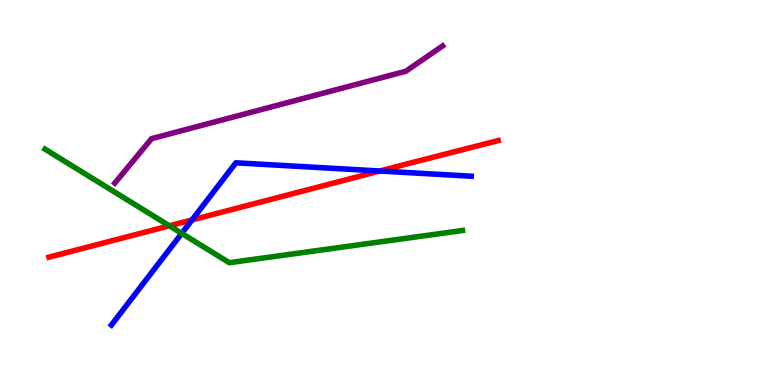[{'lines': ['blue', 'red'], 'intersections': [{'x': 2.48, 'y': 4.29}, {'x': 4.9, 'y': 5.56}]}, {'lines': ['green', 'red'], 'intersections': [{'x': 2.19, 'y': 4.13}]}, {'lines': ['purple', 'red'], 'intersections': []}, {'lines': ['blue', 'green'], 'intersections': [{'x': 2.34, 'y': 3.94}]}, {'lines': ['blue', 'purple'], 'intersections': []}, {'lines': ['green', 'purple'], 'intersections': []}]